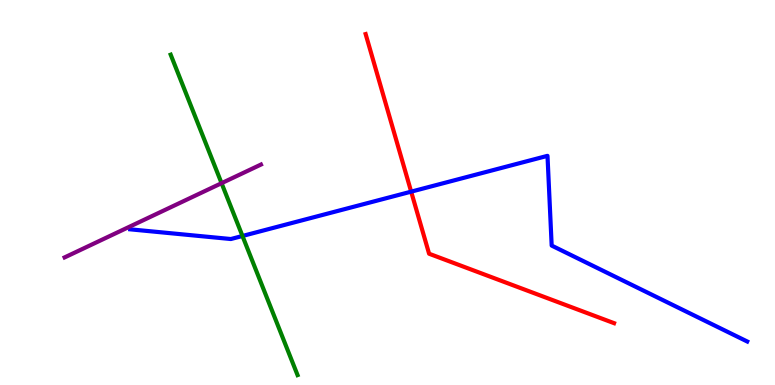[{'lines': ['blue', 'red'], 'intersections': [{'x': 5.31, 'y': 5.02}]}, {'lines': ['green', 'red'], 'intersections': []}, {'lines': ['purple', 'red'], 'intersections': []}, {'lines': ['blue', 'green'], 'intersections': [{'x': 3.13, 'y': 3.87}]}, {'lines': ['blue', 'purple'], 'intersections': []}, {'lines': ['green', 'purple'], 'intersections': [{'x': 2.86, 'y': 5.24}]}]